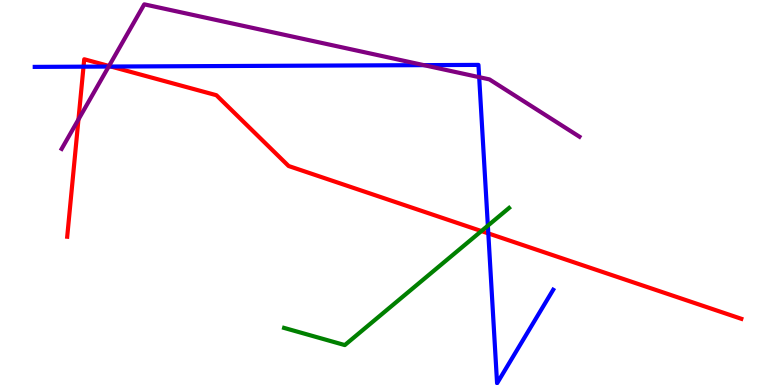[{'lines': ['blue', 'red'], 'intersections': [{'x': 1.08, 'y': 8.27}, {'x': 1.43, 'y': 8.27}, {'x': 6.3, 'y': 3.94}]}, {'lines': ['green', 'red'], 'intersections': [{'x': 6.21, 'y': 4.0}]}, {'lines': ['purple', 'red'], 'intersections': [{'x': 1.01, 'y': 6.9}, {'x': 1.41, 'y': 8.29}]}, {'lines': ['blue', 'green'], 'intersections': [{'x': 6.29, 'y': 4.14}]}, {'lines': ['blue', 'purple'], 'intersections': [{'x': 1.4, 'y': 8.27}, {'x': 5.47, 'y': 8.31}, {'x': 6.18, 'y': 8.0}]}, {'lines': ['green', 'purple'], 'intersections': []}]